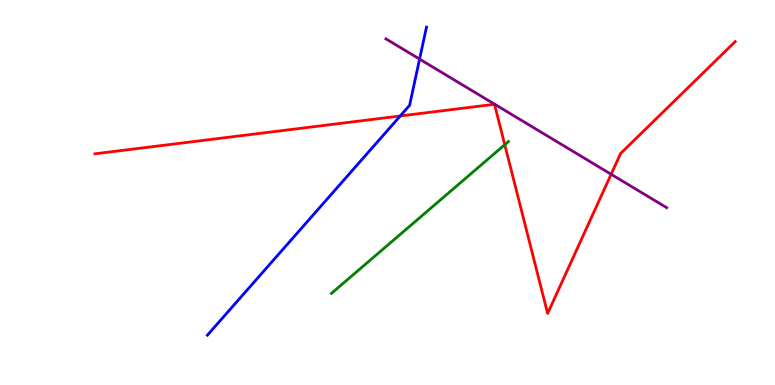[{'lines': ['blue', 'red'], 'intersections': [{'x': 5.16, 'y': 6.99}]}, {'lines': ['green', 'red'], 'intersections': [{'x': 6.51, 'y': 6.24}]}, {'lines': ['purple', 'red'], 'intersections': [{'x': 7.89, 'y': 5.47}]}, {'lines': ['blue', 'green'], 'intersections': []}, {'lines': ['blue', 'purple'], 'intersections': [{'x': 5.41, 'y': 8.47}]}, {'lines': ['green', 'purple'], 'intersections': []}]